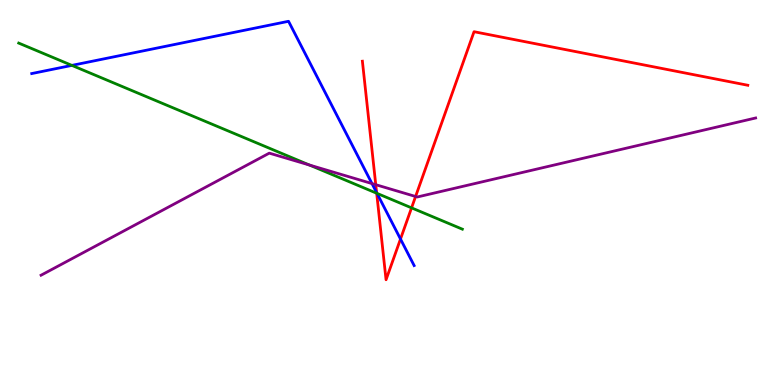[{'lines': ['blue', 'red'], 'intersections': [{'x': 4.86, 'y': 5.0}, {'x': 5.17, 'y': 3.79}]}, {'lines': ['green', 'red'], 'intersections': [{'x': 4.86, 'y': 4.98}, {'x': 5.31, 'y': 4.6}]}, {'lines': ['purple', 'red'], 'intersections': [{'x': 4.85, 'y': 5.2}, {'x': 5.36, 'y': 4.9}]}, {'lines': ['blue', 'green'], 'intersections': [{'x': 0.927, 'y': 8.3}, {'x': 4.86, 'y': 4.98}]}, {'lines': ['blue', 'purple'], 'intersections': [{'x': 4.8, 'y': 5.23}]}, {'lines': ['green', 'purple'], 'intersections': [{'x': 3.99, 'y': 5.71}]}]